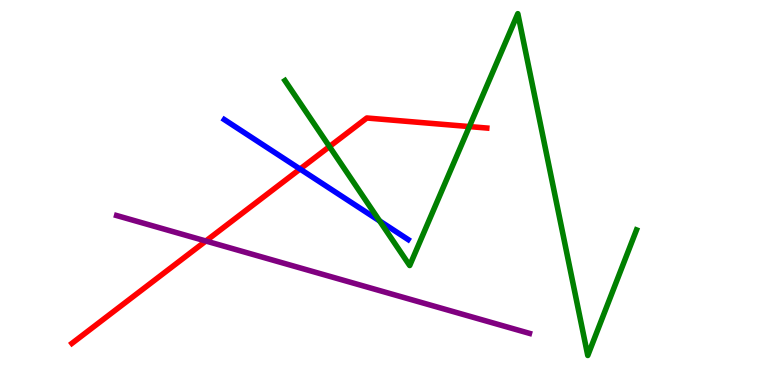[{'lines': ['blue', 'red'], 'intersections': [{'x': 3.87, 'y': 5.61}]}, {'lines': ['green', 'red'], 'intersections': [{'x': 4.25, 'y': 6.19}, {'x': 6.06, 'y': 6.71}]}, {'lines': ['purple', 'red'], 'intersections': [{'x': 2.66, 'y': 3.74}]}, {'lines': ['blue', 'green'], 'intersections': [{'x': 4.9, 'y': 4.26}]}, {'lines': ['blue', 'purple'], 'intersections': []}, {'lines': ['green', 'purple'], 'intersections': []}]